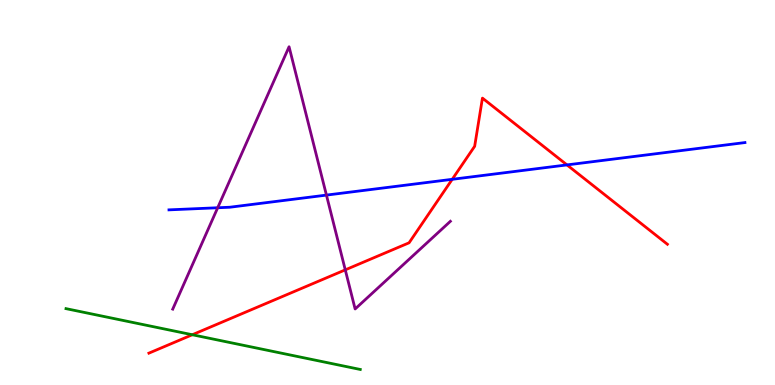[{'lines': ['blue', 'red'], 'intersections': [{'x': 5.84, 'y': 5.34}, {'x': 7.32, 'y': 5.72}]}, {'lines': ['green', 'red'], 'intersections': [{'x': 2.48, 'y': 1.31}]}, {'lines': ['purple', 'red'], 'intersections': [{'x': 4.46, 'y': 2.99}]}, {'lines': ['blue', 'green'], 'intersections': []}, {'lines': ['blue', 'purple'], 'intersections': [{'x': 2.81, 'y': 4.6}, {'x': 4.21, 'y': 4.93}]}, {'lines': ['green', 'purple'], 'intersections': []}]